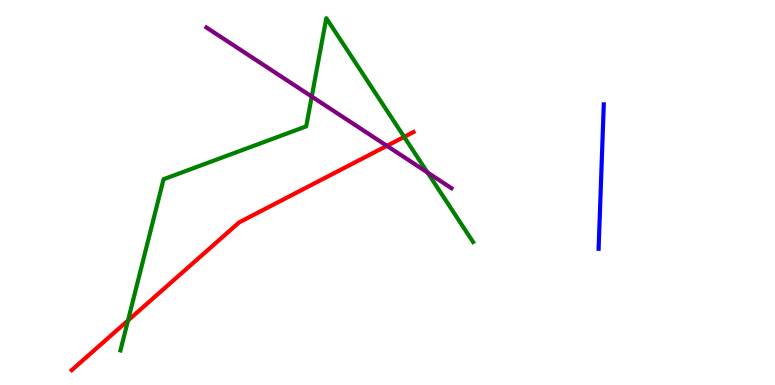[{'lines': ['blue', 'red'], 'intersections': []}, {'lines': ['green', 'red'], 'intersections': [{'x': 1.65, 'y': 1.68}, {'x': 5.21, 'y': 6.44}]}, {'lines': ['purple', 'red'], 'intersections': [{'x': 4.99, 'y': 6.21}]}, {'lines': ['blue', 'green'], 'intersections': []}, {'lines': ['blue', 'purple'], 'intersections': []}, {'lines': ['green', 'purple'], 'intersections': [{'x': 4.02, 'y': 7.49}, {'x': 5.52, 'y': 5.52}]}]